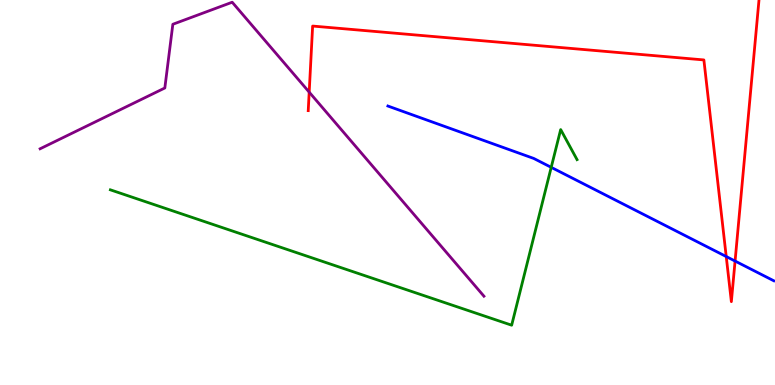[{'lines': ['blue', 'red'], 'intersections': [{'x': 9.37, 'y': 3.34}, {'x': 9.48, 'y': 3.22}]}, {'lines': ['green', 'red'], 'intersections': []}, {'lines': ['purple', 'red'], 'intersections': [{'x': 3.99, 'y': 7.61}]}, {'lines': ['blue', 'green'], 'intersections': [{'x': 7.11, 'y': 5.65}]}, {'lines': ['blue', 'purple'], 'intersections': []}, {'lines': ['green', 'purple'], 'intersections': []}]